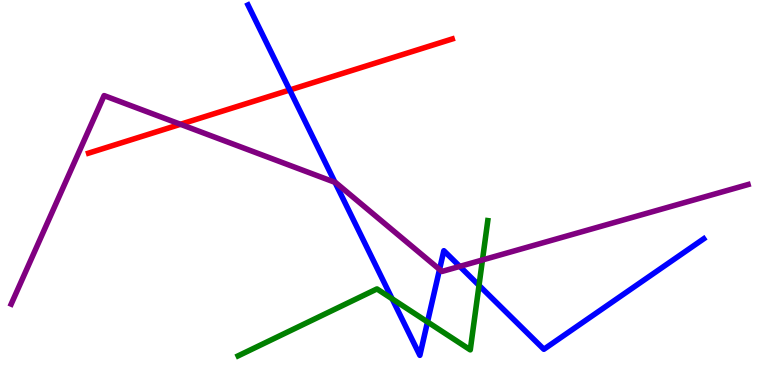[{'lines': ['blue', 'red'], 'intersections': [{'x': 3.74, 'y': 7.66}]}, {'lines': ['green', 'red'], 'intersections': []}, {'lines': ['purple', 'red'], 'intersections': [{'x': 2.33, 'y': 6.77}]}, {'lines': ['blue', 'green'], 'intersections': [{'x': 5.06, 'y': 2.24}, {'x': 5.52, 'y': 1.64}, {'x': 6.18, 'y': 2.59}]}, {'lines': ['blue', 'purple'], 'intersections': [{'x': 4.32, 'y': 5.26}, {'x': 5.67, 'y': 3.0}, {'x': 5.93, 'y': 3.08}]}, {'lines': ['green', 'purple'], 'intersections': [{'x': 6.23, 'y': 3.25}]}]